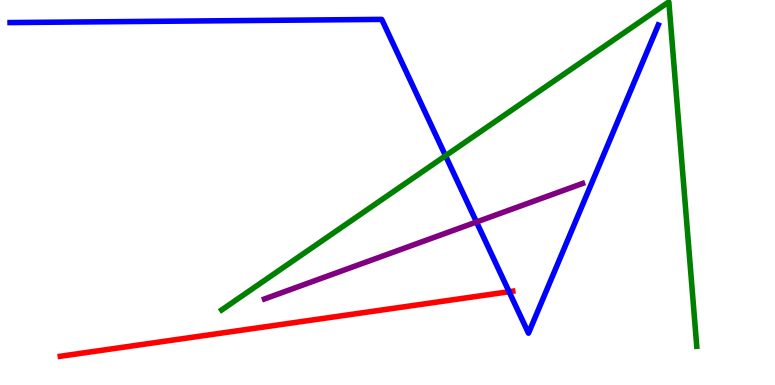[{'lines': ['blue', 'red'], 'intersections': [{'x': 6.57, 'y': 2.42}]}, {'lines': ['green', 'red'], 'intersections': []}, {'lines': ['purple', 'red'], 'intersections': []}, {'lines': ['blue', 'green'], 'intersections': [{'x': 5.75, 'y': 5.95}]}, {'lines': ['blue', 'purple'], 'intersections': [{'x': 6.15, 'y': 4.23}]}, {'lines': ['green', 'purple'], 'intersections': []}]